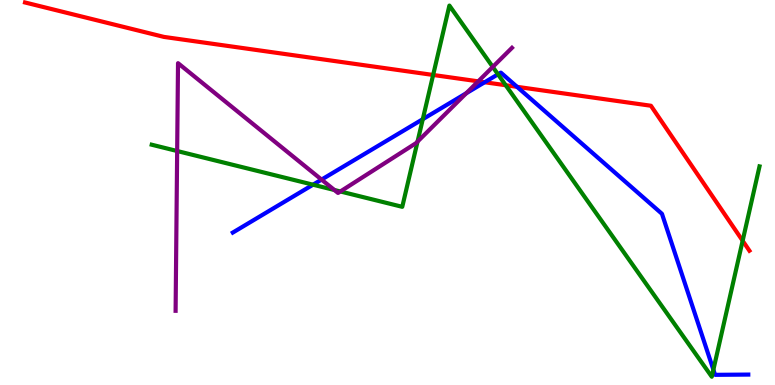[{'lines': ['blue', 'red'], 'intersections': [{'x': 6.25, 'y': 7.86}, {'x': 6.67, 'y': 7.74}]}, {'lines': ['green', 'red'], 'intersections': [{'x': 5.59, 'y': 8.05}, {'x': 6.53, 'y': 7.79}, {'x': 9.58, 'y': 3.75}]}, {'lines': ['purple', 'red'], 'intersections': [{'x': 6.17, 'y': 7.89}]}, {'lines': ['blue', 'green'], 'intersections': [{'x': 4.04, 'y': 5.2}, {'x': 5.46, 'y': 6.9}, {'x': 6.43, 'y': 8.07}, {'x': 9.2, 'y': 0.397}]}, {'lines': ['blue', 'purple'], 'intersections': [{'x': 4.15, 'y': 5.34}, {'x': 6.02, 'y': 7.58}]}, {'lines': ['green', 'purple'], 'intersections': [{'x': 2.29, 'y': 6.08}, {'x': 4.31, 'y': 5.07}, {'x': 4.39, 'y': 5.03}, {'x': 5.39, 'y': 6.32}, {'x': 6.36, 'y': 8.26}]}]